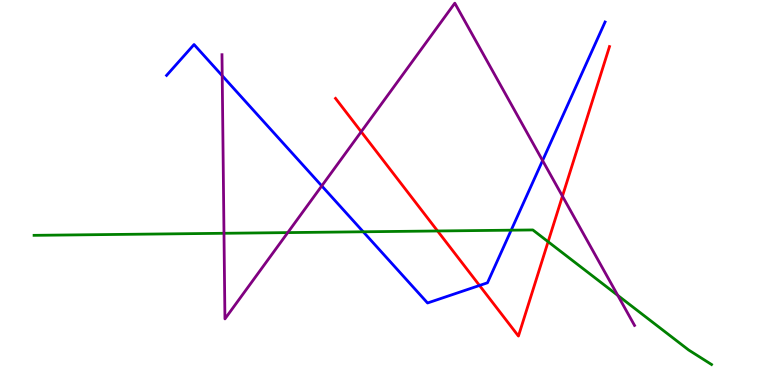[{'lines': ['blue', 'red'], 'intersections': [{'x': 6.19, 'y': 2.59}]}, {'lines': ['green', 'red'], 'intersections': [{'x': 5.65, 'y': 4.0}, {'x': 7.07, 'y': 3.72}]}, {'lines': ['purple', 'red'], 'intersections': [{'x': 4.66, 'y': 6.58}, {'x': 7.26, 'y': 4.9}]}, {'lines': ['blue', 'green'], 'intersections': [{'x': 4.69, 'y': 3.98}, {'x': 6.6, 'y': 4.02}]}, {'lines': ['blue', 'purple'], 'intersections': [{'x': 2.87, 'y': 8.03}, {'x': 4.15, 'y': 5.17}, {'x': 7.0, 'y': 5.83}]}, {'lines': ['green', 'purple'], 'intersections': [{'x': 2.89, 'y': 3.94}, {'x': 3.71, 'y': 3.96}, {'x': 7.97, 'y': 2.33}]}]